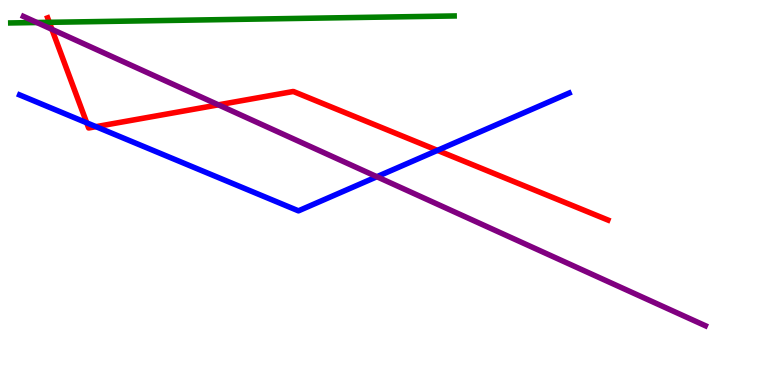[{'lines': ['blue', 'red'], 'intersections': [{'x': 1.12, 'y': 6.81}, {'x': 1.24, 'y': 6.71}, {'x': 5.64, 'y': 6.09}]}, {'lines': ['green', 'red'], 'intersections': [{'x': 0.636, 'y': 9.42}]}, {'lines': ['purple', 'red'], 'intersections': [{'x': 0.67, 'y': 9.24}, {'x': 2.82, 'y': 7.28}]}, {'lines': ['blue', 'green'], 'intersections': []}, {'lines': ['blue', 'purple'], 'intersections': [{'x': 4.86, 'y': 5.41}]}, {'lines': ['green', 'purple'], 'intersections': [{'x': 0.476, 'y': 9.42}]}]